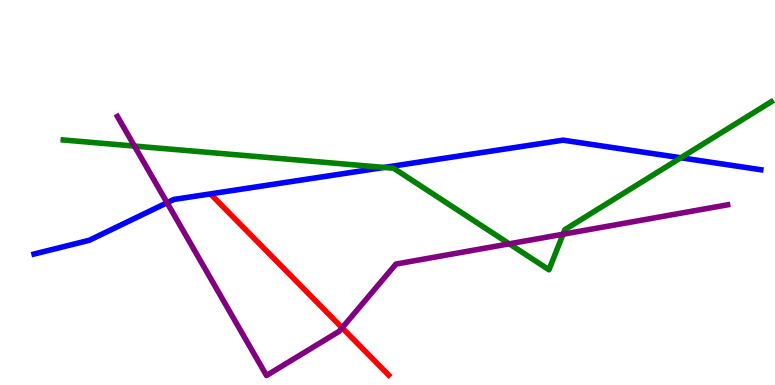[{'lines': ['blue', 'red'], 'intersections': []}, {'lines': ['green', 'red'], 'intersections': []}, {'lines': ['purple', 'red'], 'intersections': [{'x': 4.41, 'y': 1.49}]}, {'lines': ['blue', 'green'], 'intersections': [{'x': 4.96, 'y': 5.65}, {'x': 8.79, 'y': 5.9}]}, {'lines': ['blue', 'purple'], 'intersections': [{'x': 2.16, 'y': 4.73}]}, {'lines': ['green', 'purple'], 'intersections': [{'x': 1.74, 'y': 6.21}, {'x': 6.57, 'y': 3.67}, {'x': 7.27, 'y': 3.92}]}]